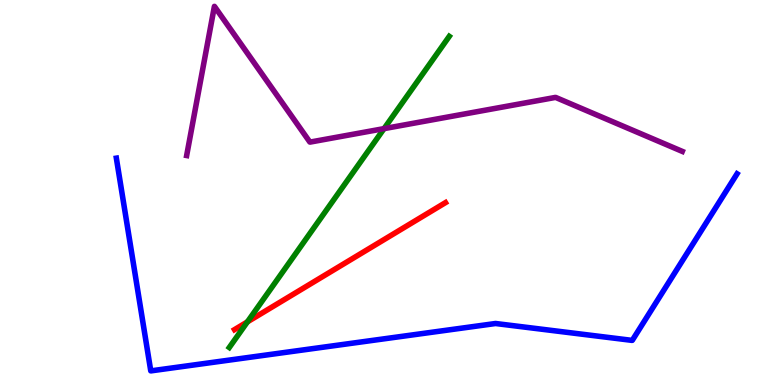[{'lines': ['blue', 'red'], 'intersections': []}, {'lines': ['green', 'red'], 'intersections': [{'x': 3.19, 'y': 1.64}]}, {'lines': ['purple', 'red'], 'intersections': []}, {'lines': ['blue', 'green'], 'intersections': []}, {'lines': ['blue', 'purple'], 'intersections': []}, {'lines': ['green', 'purple'], 'intersections': [{'x': 4.96, 'y': 6.66}]}]